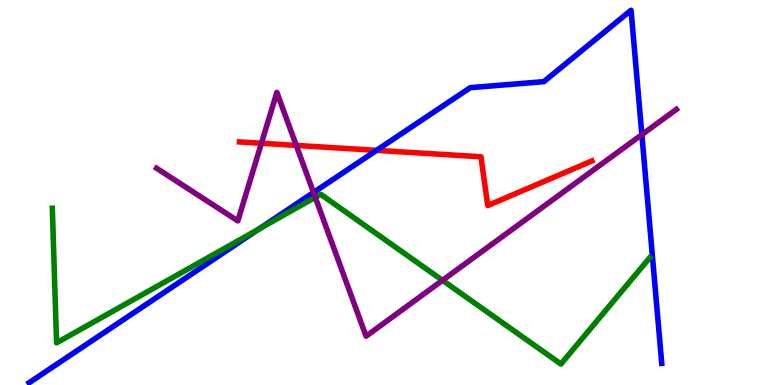[{'lines': ['blue', 'red'], 'intersections': [{'x': 4.86, 'y': 6.09}]}, {'lines': ['green', 'red'], 'intersections': []}, {'lines': ['purple', 'red'], 'intersections': [{'x': 3.37, 'y': 6.28}, {'x': 3.82, 'y': 6.22}]}, {'lines': ['blue', 'green'], 'intersections': [{'x': 3.34, 'y': 4.05}]}, {'lines': ['blue', 'purple'], 'intersections': [{'x': 4.05, 'y': 5.0}, {'x': 8.28, 'y': 6.5}]}, {'lines': ['green', 'purple'], 'intersections': [{'x': 4.07, 'y': 4.87}, {'x': 5.71, 'y': 2.72}]}]